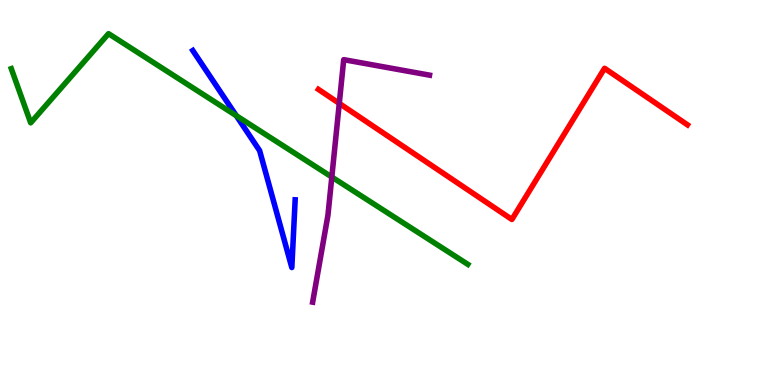[{'lines': ['blue', 'red'], 'intersections': []}, {'lines': ['green', 'red'], 'intersections': []}, {'lines': ['purple', 'red'], 'intersections': [{'x': 4.38, 'y': 7.31}]}, {'lines': ['blue', 'green'], 'intersections': [{'x': 3.05, 'y': 6.99}]}, {'lines': ['blue', 'purple'], 'intersections': []}, {'lines': ['green', 'purple'], 'intersections': [{'x': 4.28, 'y': 5.4}]}]